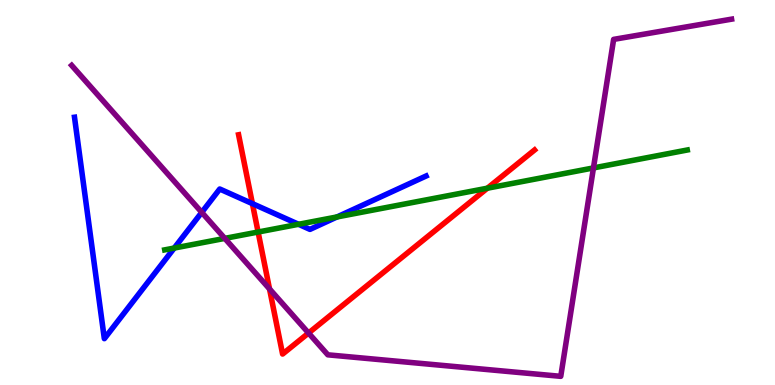[{'lines': ['blue', 'red'], 'intersections': [{'x': 3.26, 'y': 4.71}]}, {'lines': ['green', 'red'], 'intersections': [{'x': 3.33, 'y': 3.97}, {'x': 6.29, 'y': 5.11}]}, {'lines': ['purple', 'red'], 'intersections': [{'x': 3.48, 'y': 2.5}, {'x': 3.98, 'y': 1.35}]}, {'lines': ['blue', 'green'], 'intersections': [{'x': 2.25, 'y': 3.56}, {'x': 3.85, 'y': 4.17}, {'x': 4.35, 'y': 4.37}]}, {'lines': ['blue', 'purple'], 'intersections': [{'x': 2.6, 'y': 4.48}]}, {'lines': ['green', 'purple'], 'intersections': [{'x': 2.9, 'y': 3.81}, {'x': 7.66, 'y': 5.64}]}]